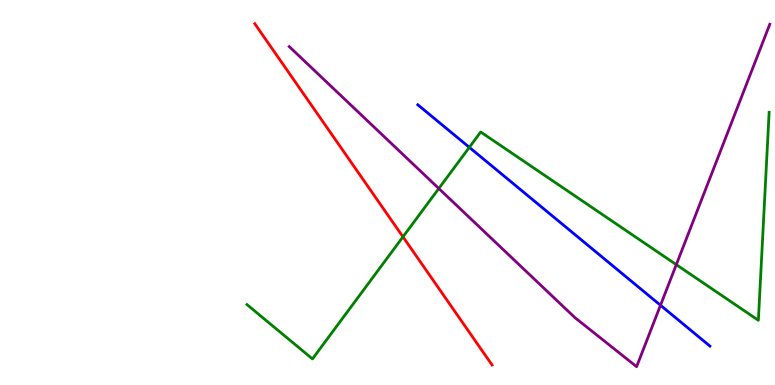[{'lines': ['blue', 'red'], 'intersections': []}, {'lines': ['green', 'red'], 'intersections': [{'x': 5.2, 'y': 3.85}]}, {'lines': ['purple', 'red'], 'intersections': []}, {'lines': ['blue', 'green'], 'intersections': [{'x': 6.06, 'y': 6.17}]}, {'lines': ['blue', 'purple'], 'intersections': [{'x': 8.52, 'y': 2.07}]}, {'lines': ['green', 'purple'], 'intersections': [{'x': 5.66, 'y': 5.1}, {'x': 8.73, 'y': 3.13}]}]